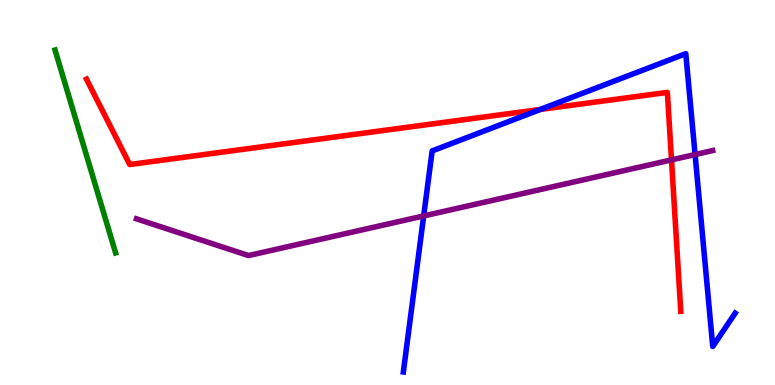[{'lines': ['blue', 'red'], 'intersections': [{'x': 6.97, 'y': 7.16}]}, {'lines': ['green', 'red'], 'intersections': []}, {'lines': ['purple', 'red'], 'intersections': [{'x': 8.66, 'y': 5.85}]}, {'lines': ['blue', 'green'], 'intersections': []}, {'lines': ['blue', 'purple'], 'intersections': [{'x': 5.47, 'y': 4.39}, {'x': 8.97, 'y': 5.99}]}, {'lines': ['green', 'purple'], 'intersections': []}]